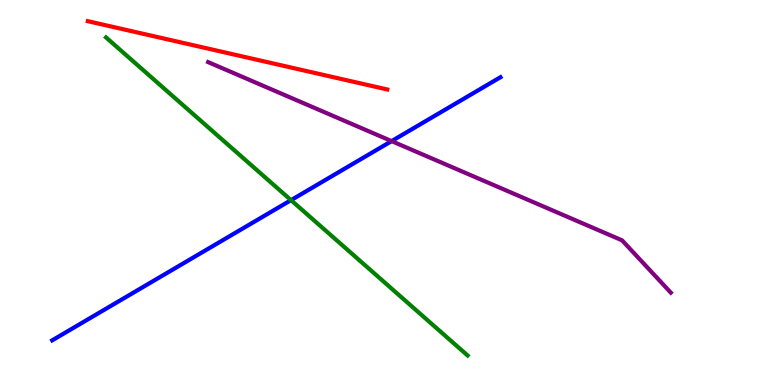[{'lines': ['blue', 'red'], 'intersections': []}, {'lines': ['green', 'red'], 'intersections': []}, {'lines': ['purple', 'red'], 'intersections': []}, {'lines': ['blue', 'green'], 'intersections': [{'x': 3.76, 'y': 4.8}]}, {'lines': ['blue', 'purple'], 'intersections': [{'x': 5.05, 'y': 6.33}]}, {'lines': ['green', 'purple'], 'intersections': []}]